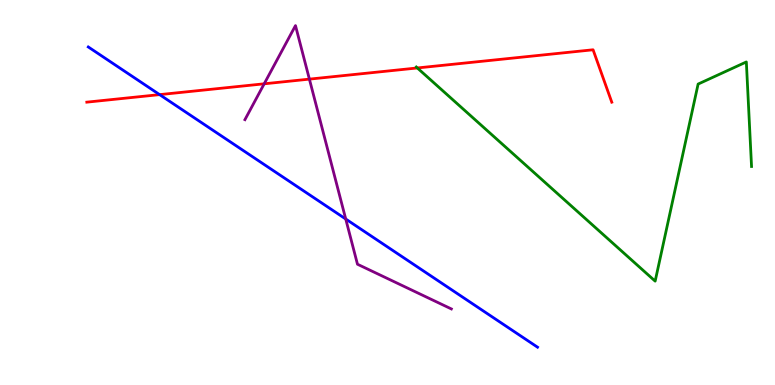[{'lines': ['blue', 'red'], 'intersections': [{'x': 2.06, 'y': 7.54}]}, {'lines': ['green', 'red'], 'intersections': [{'x': 5.38, 'y': 8.23}]}, {'lines': ['purple', 'red'], 'intersections': [{'x': 3.41, 'y': 7.82}, {'x': 3.99, 'y': 7.94}]}, {'lines': ['blue', 'green'], 'intersections': []}, {'lines': ['blue', 'purple'], 'intersections': [{'x': 4.46, 'y': 4.31}]}, {'lines': ['green', 'purple'], 'intersections': []}]